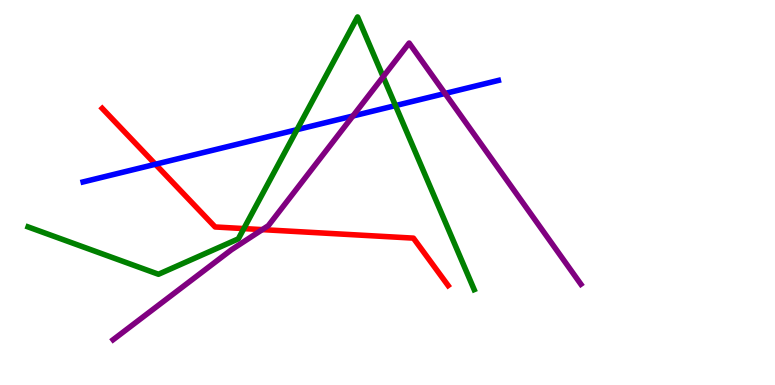[{'lines': ['blue', 'red'], 'intersections': [{'x': 2.01, 'y': 5.73}]}, {'lines': ['green', 'red'], 'intersections': [{'x': 3.15, 'y': 4.06}]}, {'lines': ['purple', 'red'], 'intersections': [{'x': 3.38, 'y': 4.04}]}, {'lines': ['blue', 'green'], 'intersections': [{'x': 3.83, 'y': 6.63}, {'x': 5.1, 'y': 7.26}]}, {'lines': ['blue', 'purple'], 'intersections': [{'x': 4.55, 'y': 6.99}, {'x': 5.74, 'y': 7.57}]}, {'lines': ['green', 'purple'], 'intersections': [{'x': 4.94, 'y': 8.01}]}]